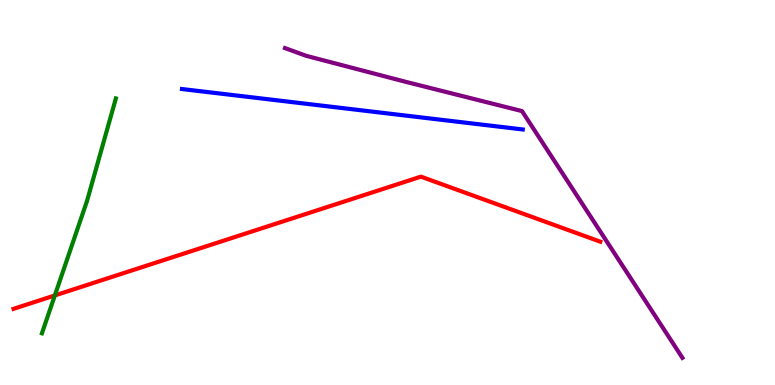[{'lines': ['blue', 'red'], 'intersections': []}, {'lines': ['green', 'red'], 'intersections': [{'x': 0.708, 'y': 2.33}]}, {'lines': ['purple', 'red'], 'intersections': []}, {'lines': ['blue', 'green'], 'intersections': []}, {'lines': ['blue', 'purple'], 'intersections': []}, {'lines': ['green', 'purple'], 'intersections': []}]